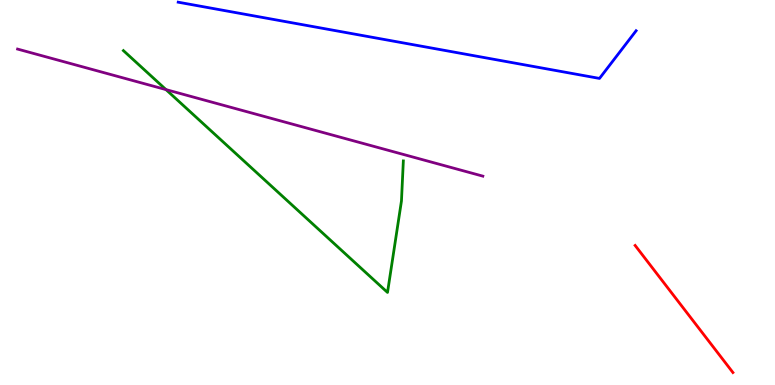[{'lines': ['blue', 'red'], 'intersections': []}, {'lines': ['green', 'red'], 'intersections': []}, {'lines': ['purple', 'red'], 'intersections': []}, {'lines': ['blue', 'green'], 'intersections': []}, {'lines': ['blue', 'purple'], 'intersections': []}, {'lines': ['green', 'purple'], 'intersections': [{'x': 2.14, 'y': 7.67}]}]